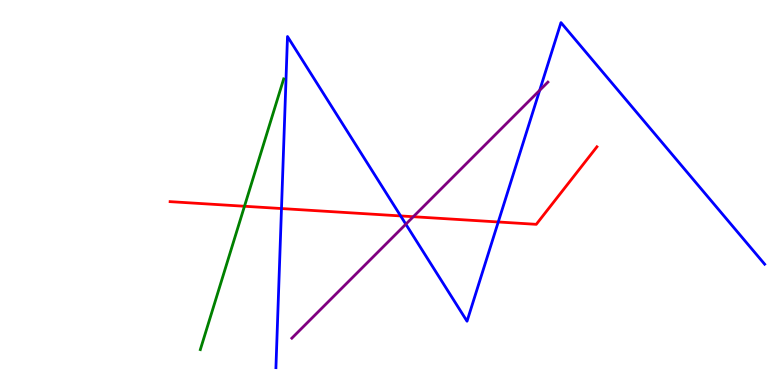[{'lines': ['blue', 'red'], 'intersections': [{'x': 3.63, 'y': 4.58}, {'x': 5.17, 'y': 4.39}, {'x': 6.43, 'y': 4.23}]}, {'lines': ['green', 'red'], 'intersections': [{'x': 3.15, 'y': 4.64}]}, {'lines': ['purple', 'red'], 'intersections': [{'x': 5.33, 'y': 4.37}]}, {'lines': ['blue', 'green'], 'intersections': []}, {'lines': ['blue', 'purple'], 'intersections': [{'x': 5.24, 'y': 4.18}, {'x': 6.96, 'y': 7.65}]}, {'lines': ['green', 'purple'], 'intersections': []}]